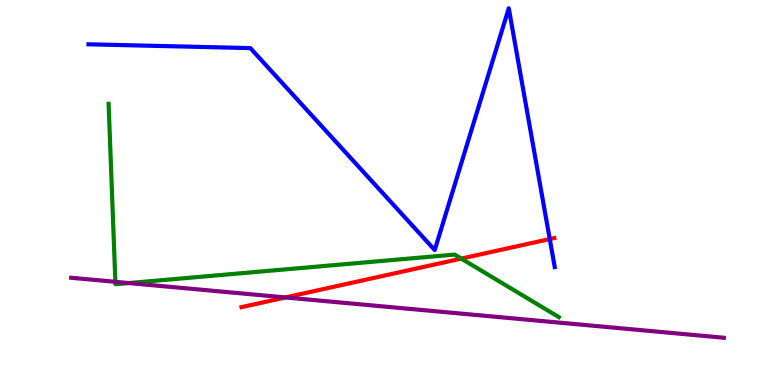[{'lines': ['blue', 'red'], 'intersections': [{'x': 7.09, 'y': 3.79}]}, {'lines': ['green', 'red'], 'intersections': [{'x': 5.95, 'y': 3.28}]}, {'lines': ['purple', 'red'], 'intersections': [{'x': 3.68, 'y': 2.27}]}, {'lines': ['blue', 'green'], 'intersections': []}, {'lines': ['blue', 'purple'], 'intersections': []}, {'lines': ['green', 'purple'], 'intersections': [{'x': 1.49, 'y': 2.68}, {'x': 1.66, 'y': 2.65}]}]